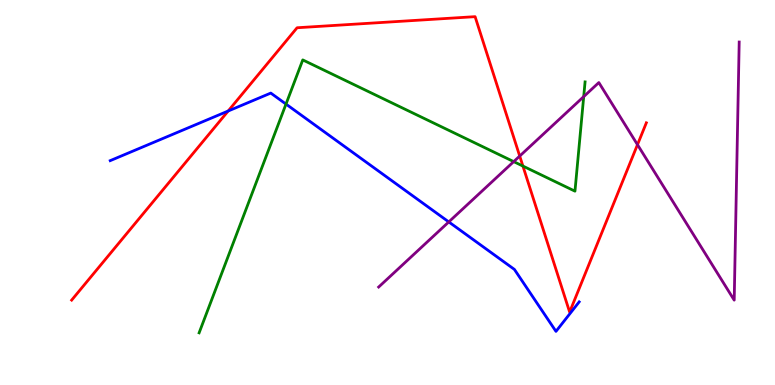[{'lines': ['blue', 'red'], 'intersections': [{'x': 2.94, 'y': 7.12}]}, {'lines': ['green', 'red'], 'intersections': [{'x': 6.75, 'y': 5.69}]}, {'lines': ['purple', 'red'], 'intersections': [{'x': 6.71, 'y': 5.95}, {'x': 8.23, 'y': 6.24}]}, {'lines': ['blue', 'green'], 'intersections': [{'x': 3.69, 'y': 7.3}]}, {'lines': ['blue', 'purple'], 'intersections': [{'x': 5.79, 'y': 4.24}]}, {'lines': ['green', 'purple'], 'intersections': [{'x': 6.63, 'y': 5.8}, {'x': 7.53, 'y': 7.49}]}]